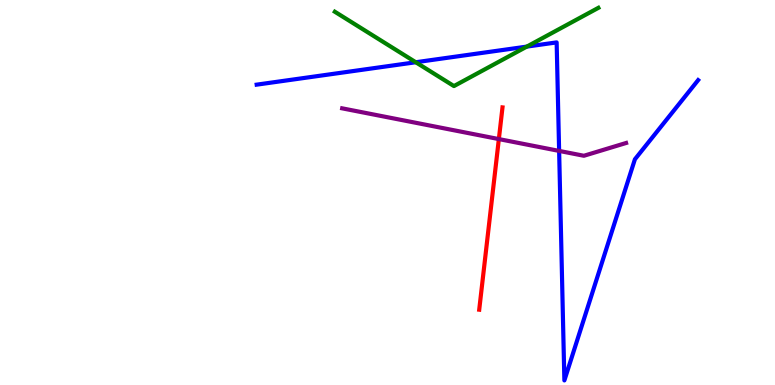[{'lines': ['blue', 'red'], 'intersections': []}, {'lines': ['green', 'red'], 'intersections': []}, {'lines': ['purple', 'red'], 'intersections': [{'x': 6.44, 'y': 6.39}]}, {'lines': ['blue', 'green'], 'intersections': [{'x': 5.36, 'y': 8.38}, {'x': 6.8, 'y': 8.79}]}, {'lines': ['blue', 'purple'], 'intersections': [{'x': 7.21, 'y': 6.08}]}, {'lines': ['green', 'purple'], 'intersections': []}]